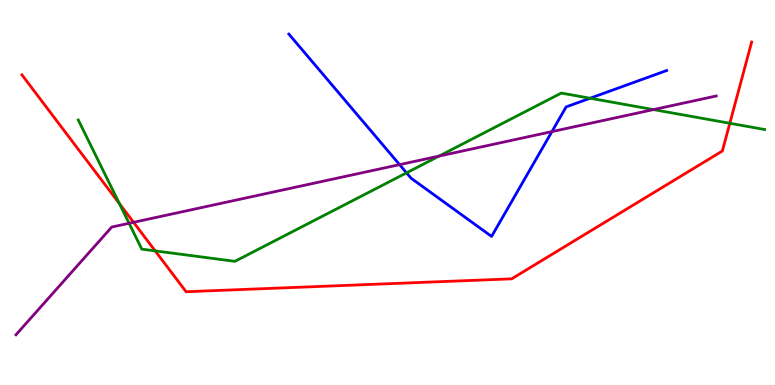[{'lines': ['blue', 'red'], 'intersections': []}, {'lines': ['green', 'red'], 'intersections': [{'x': 1.54, 'y': 4.71}, {'x': 2.0, 'y': 3.48}, {'x': 9.42, 'y': 6.8}]}, {'lines': ['purple', 'red'], 'intersections': [{'x': 1.72, 'y': 4.23}]}, {'lines': ['blue', 'green'], 'intersections': [{'x': 5.25, 'y': 5.51}, {'x': 7.61, 'y': 7.45}]}, {'lines': ['blue', 'purple'], 'intersections': [{'x': 5.16, 'y': 5.72}, {'x': 7.12, 'y': 6.58}]}, {'lines': ['green', 'purple'], 'intersections': [{'x': 1.67, 'y': 4.2}, {'x': 5.67, 'y': 5.95}, {'x': 8.43, 'y': 7.15}]}]